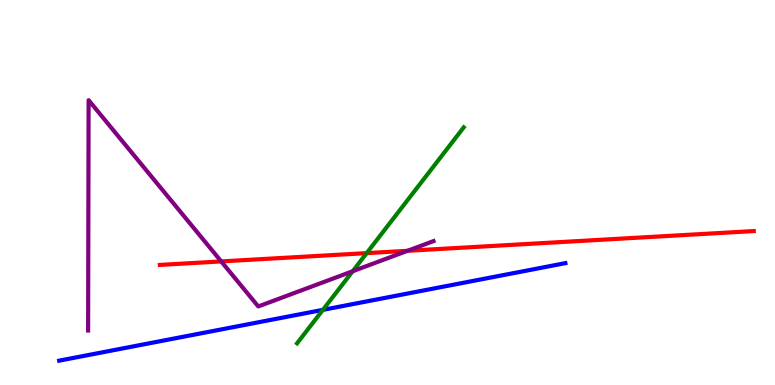[{'lines': ['blue', 'red'], 'intersections': []}, {'lines': ['green', 'red'], 'intersections': [{'x': 4.73, 'y': 3.43}]}, {'lines': ['purple', 'red'], 'intersections': [{'x': 2.85, 'y': 3.21}, {'x': 5.26, 'y': 3.49}]}, {'lines': ['blue', 'green'], 'intersections': [{'x': 4.17, 'y': 1.95}]}, {'lines': ['blue', 'purple'], 'intersections': []}, {'lines': ['green', 'purple'], 'intersections': [{'x': 4.55, 'y': 2.95}]}]